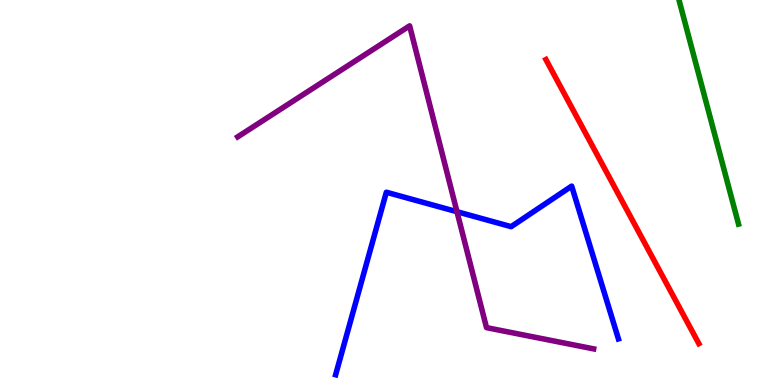[{'lines': ['blue', 'red'], 'intersections': []}, {'lines': ['green', 'red'], 'intersections': []}, {'lines': ['purple', 'red'], 'intersections': []}, {'lines': ['blue', 'green'], 'intersections': []}, {'lines': ['blue', 'purple'], 'intersections': [{'x': 5.9, 'y': 4.5}]}, {'lines': ['green', 'purple'], 'intersections': []}]